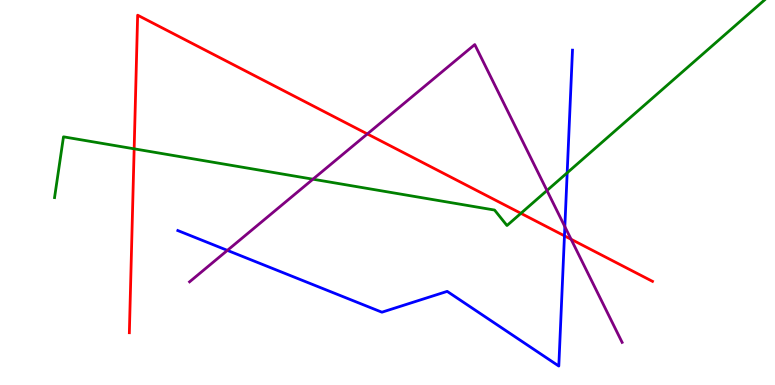[{'lines': ['blue', 'red'], 'intersections': [{'x': 7.28, 'y': 3.87}]}, {'lines': ['green', 'red'], 'intersections': [{'x': 1.73, 'y': 6.13}, {'x': 6.72, 'y': 4.46}]}, {'lines': ['purple', 'red'], 'intersections': [{'x': 4.74, 'y': 6.52}, {'x': 7.37, 'y': 3.79}]}, {'lines': ['blue', 'green'], 'intersections': [{'x': 7.32, 'y': 5.51}]}, {'lines': ['blue', 'purple'], 'intersections': [{'x': 2.93, 'y': 3.5}, {'x': 7.29, 'y': 4.11}]}, {'lines': ['green', 'purple'], 'intersections': [{'x': 4.04, 'y': 5.35}, {'x': 7.06, 'y': 5.05}]}]